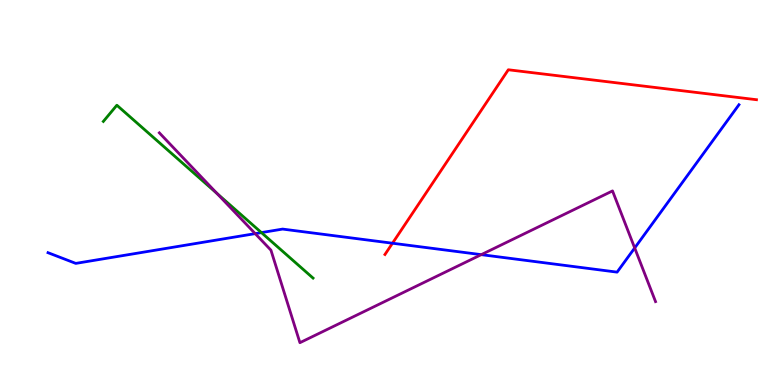[{'lines': ['blue', 'red'], 'intersections': [{'x': 5.06, 'y': 3.68}]}, {'lines': ['green', 'red'], 'intersections': []}, {'lines': ['purple', 'red'], 'intersections': []}, {'lines': ['blue', 'green'], 'intersections': [{'x': 3.37, 'y': 3.96}]}, {'lines': ['blue', 'purple'], 'intersections': [{'x': 3.29, 'y': 3.93}, {'x': 6.21, 'y': 3.39}, {'x': 8.19, 'y': 3.56}]}, {'lines': ['green', 'purple'], 'intersections': [{'x': 2.8, 'y': 4.98}]}]